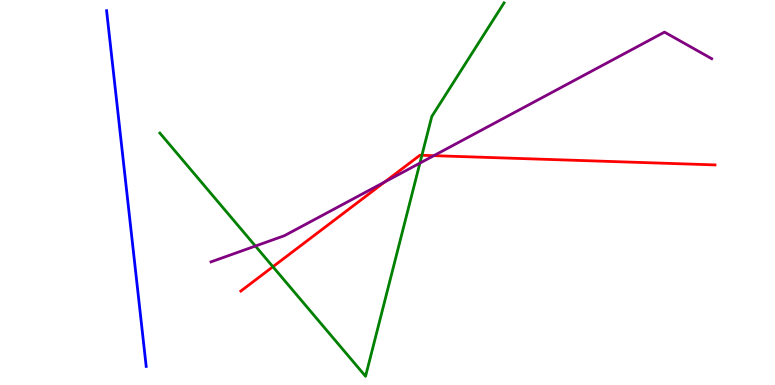[{'lines': ['blue', 'red'], 'intersections': []}, {'lines': ['green', 'red'], 'intersections': [{'x': 3.52, 'y': 3.07}, {'x': 5.44, 'y': 5.97}]}, {'lines': ['purple', 'red'], 'intersections': [{'x': 4.96, 'y': 5.27}, {'x': 5.6, 'y': 5.96}]}, {'lines': ['blue', 'green'], 'intersections': []}, {'lines': ['blue', 'purple'], 'intersections': []}, {'lines': ['green', 'purple'], 'intersections': [{'x': 3.3, 'y': 3.61}, {'x': 5.42, 'y': 5.76}]}]